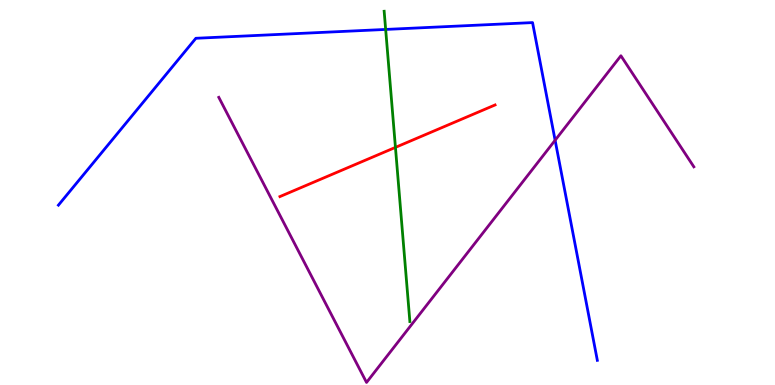[{'lines': ['blue', 'red'], 'intersections': []}, {'lines': ['green', 'red'], 'intersections': [{'x': 5.1, 'y': 6.17}]}, {'lines': ['purple', 'red'], 'intersections': []}, {'lines': ['blue', 'green'], 'intersections': [{'x': 4.98, 'y': 9.24}]}, {'lines': ['blue', 'purple'], 'intersections': [{'x': 7.16, 'y': 6.36}]}, {'lines': ['green', 'purple'], 'intersections': []}]